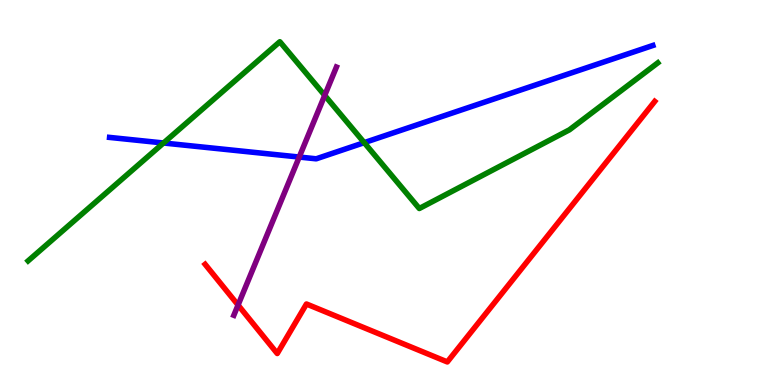[{'lines': ['blue', 'red'], 'intersections': []}, {'lines': ['green', 'red'], 'intersections': []}, {'lines': ['purple', 'red'], 'intersections': [{'x': 3.07, 'y': 2.08}]}, {'lines': ['blue', 'green'], 'intersections': [{'x': 2.11, 'y': 6.29}, {'x': 4.7, 'y': 6.3}]}, {'lines': ['blue', 'purple'], 'intersections': [{'x': 3.86, 'y': 5.92}]}, {'lines': ['green', 'purple'], 'intersections': [{'x': 4.19, 'y': 7.52}]}]